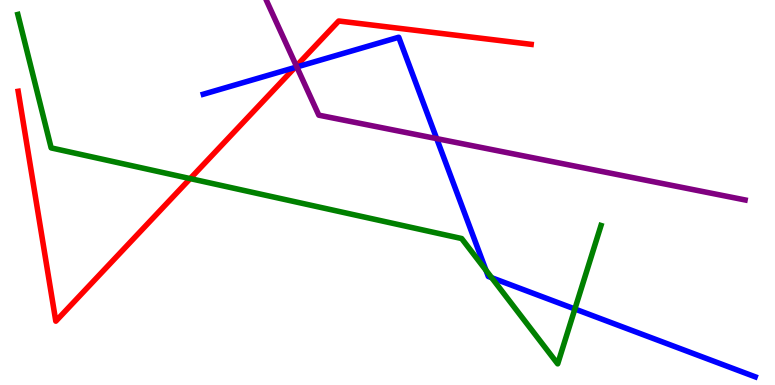[{'lines': ['blue', 'red'], 'intersections': [{'x': 3.81, 'y': 8.25}]}, {'lines': ['green', 'red'], 'intersections': [{'x': 2.45, 'y': 5.36}]}, {'lines': ['purple', 'red'], 'intersections': [{'x': 3.82, 'y': 8.29}]}, {'lines': ['blue', 'green'], 'intersections': [{'x': 6.27, 'y': 2.98}, {'x': 6.34, 'y': 2.79}, {'x': 7.42, 'y': 1.97}]}, {'lines': ['blue', 'purple'], 'intersections': [{'x': 3.83, 'y': 8.26}, {'x': 5.63, 'y': 6.4}]}, {'lines': ['green', 'purple'], 'intersections': []}]